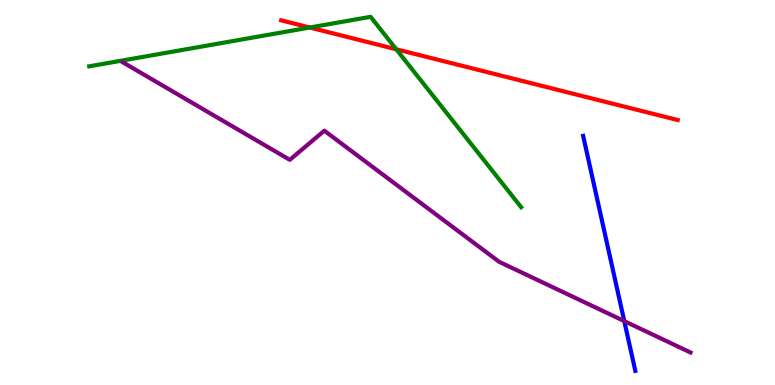[{'lines': ['blue', 'red'], 'intersections': []}, {'lines': ['green', 'red'], 'intersections': [{'x': 4.0, 'y': 9.29}, {'x': 5.11, 'y': 8.72}]}, {'lines': ['purple', 'red'], 'intersections': []}, {'lines': ['blue', 'green'], 'intersections': []}, {'lines': ['blue', 'purple'], 'intersections': [{'x': 8.06, 'y': 1.66}]}, {'lines': ['green', 'purple'], 'intersections': []}]